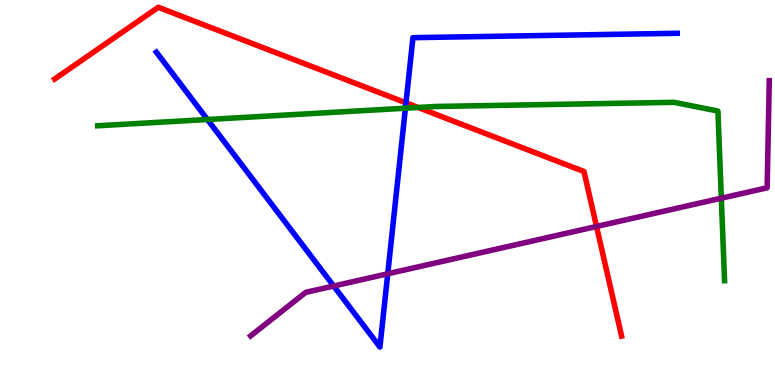[{'lines': ['blue', 'red'], 'intersections': [{'x': 5.24, 'y': 7.33}]}, {'lines': ['green', 'red'], 'intersections': [{'x': 5.39, 'y': 7.21}]}, {'lines': ['purple', 'red'], 'intersections': [{'x': 7.7, 'y': 4.12}]}, {'lines': ['blue', 'green'], 'intersections': [{'x': 2.68, 'y': 6.9}, {'x': 5.23, 'y': 7.19}]}, {'lines': ['blue', 'purple'], 'intersections': [{'x': 4.31, 'y': 2.57}, {'x': 5.0, 'y': 2.89}]}, {'lines': ['green', 'purple'], 'intersections': [{'x': 9.31, 'y': 4.85}]}]